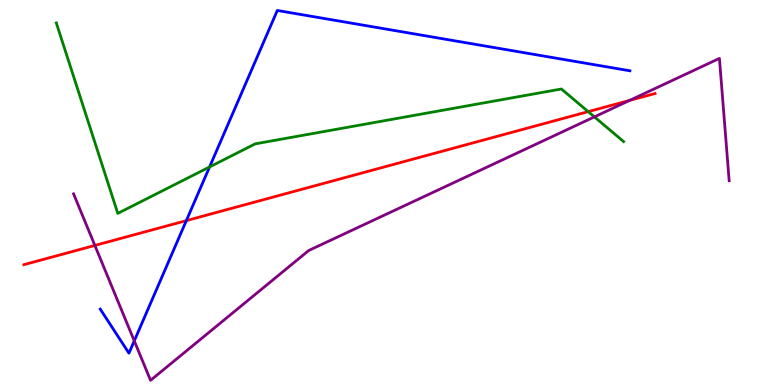[{'lines': ['blue', 'red'], 'intersections': [{'x': 2.4, 'y': 4.27}]}, {'lines': ['green', 'red'], 'intersections': [{'x': 7.59, 'y': 7.1}]}, {'lines': ['purple', 'red'], 'intersections': [{'x': 1.22, 'y': 3.63}, {'x': 8.12, 'y': 7.39}]}, {'lines': ['blue', 'green'], 'intersections': [{'x': 2.7, 'y': 5.66}]}, {'lines': ['blue', 'purple'], 'intersections': [{'x': 1.73, 'y': 1.15}]}, {'lines': ['green', 'purple'], 'intersections': [{'x': 7.67, 'y': 6.96}]}]